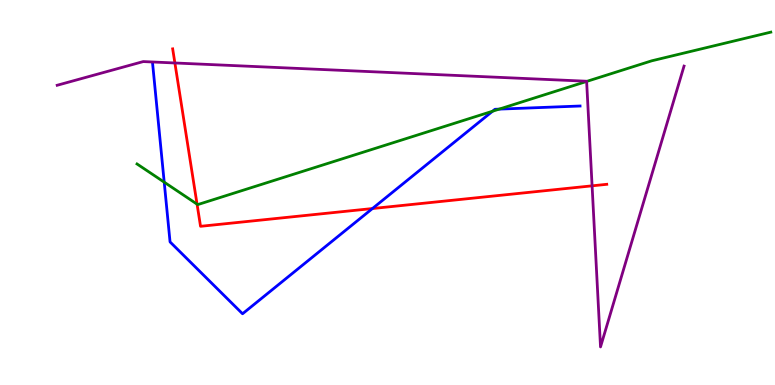[{'lines': ['blue', 'red'], 'intersections': [{'x': 4.81, 'y': 4.58}]}, {'lines': ['green', 'red'], 'intersections': [{'x': 2.54, 'y': 4.7}]}, {'lines': ['purple', 'red'], 'intersections': [{'x': 2.26, 'y': 8.36}, {'x': 7.64, 'y': 5.17}]}, {'lines': ['blue', 'green'], 'intersections': [{'x': 2.12, 'y': 5.27}, {'x': 6.36, 'y': 7.11}, {'x': 6.44, 'y': 7.17}]}, {'lines': ['blue', 'purple'], 'intersections': []}, {'lines': ['green', 'purple'], 'intersections': [{'x': 7.57, 'y': 7.88}]}]